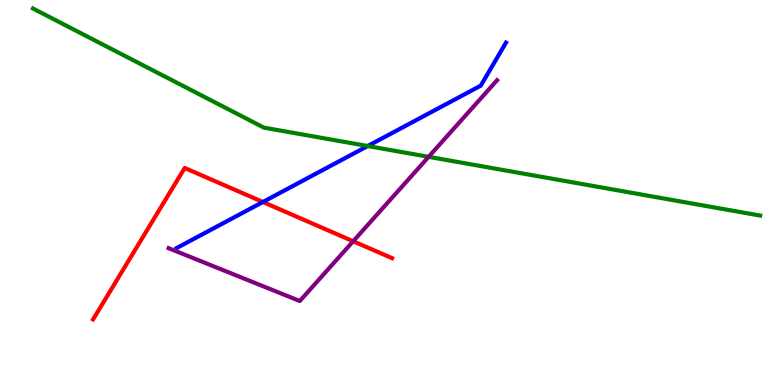[{'lines': ['blue', 'red'], 'intersections': [{'x': 3.39, 'y': 4.75}]}, {'lines': ['green', 'red'], 'intersections': []}, {'lines': ['purple', 'red'], 'intersections': [{'x': 4.56, 'y': 3.73}]}, {'lines': ['blue', 'green'], 'intersections': [{'x': 4.74, 'y': 6.21}]}, {'lines': ['blue', 'purple'], 'intersections': []}, {'lines': ['green', 'purple'], 'intersections': [{'x': 5.53, 'y': 5.93}]}]